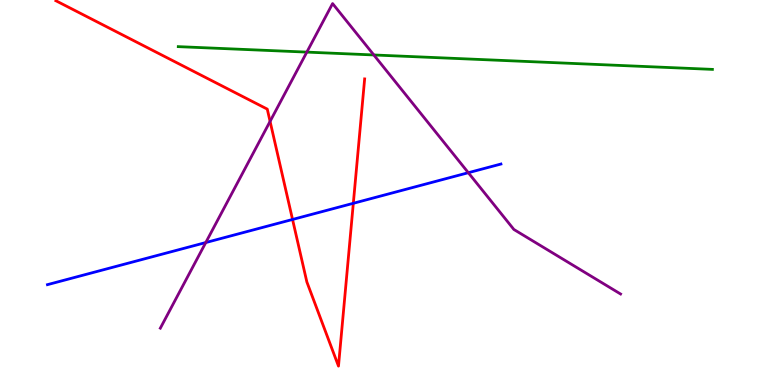[{'lines': ['blue', 'red'], 'intersections': [{'x': 3.77, 'y': 4.3}, {'x': 4.56, 'y': 4.72}]}, {'lines': ['green', 'red'], 'intersections': []}, {'lines': ['purple', 'red'], 'intersections': [{'x': 3.48, 'y': 6.85}]}, {'lines': ['blue', 'green'], 'intersections': []}, {'lines': ['blue', 'purple'], 'intersections': [{'x': 2.66, 'y': 3.7}, {'x': 6.04, 'y': 5.51}]}, {'lines': ['green', 'purple'], 'intersections': [{'x': 3.96, 'y': 8.65}, {'x': 4.82, 'y': 8.57}]}]